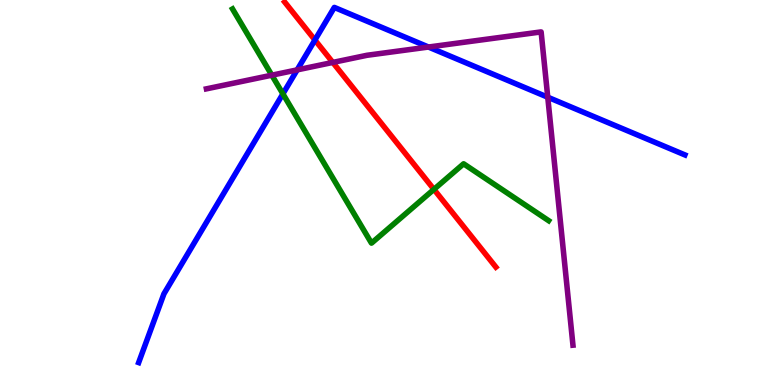[{'lines': ['blue', 'red'], 'intersections': [{'x': 4.06, 'y': 8.96}]}, {'lines': ['green', 'red'], 'intersections': [{'x': 5.6, 'y': 5.08}]}, {'lines': ['purple', 'red'], 'intersections': [{'x': 4.29, 'y': 8.38}]}, {'lines': ['blue', 'green'], 'intersections': [{'x': 3.65, 'y': 7.56}]}, {'lines': ['blue', 'purple'], 'intersections': [{'x': 3.83, 'y': 8.18}, {'x': 5.53, 'y': 8.78}, {'x': 7.07, 'y': 7.48}]}, {'lines': ['green', 'purple'], 'intersections': [{'x': 3.51, 'y': 8.05}]}]